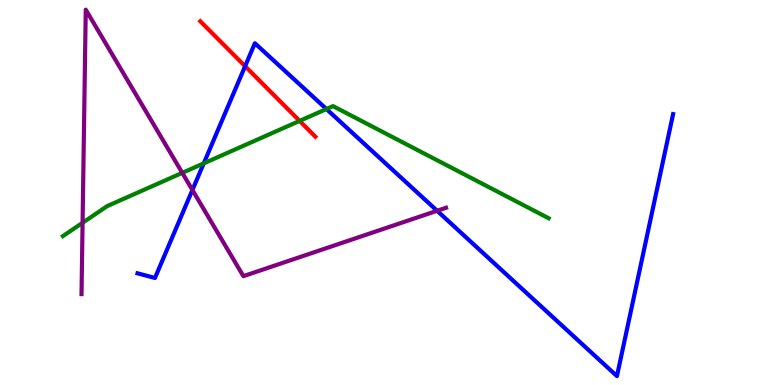[{'lines': ['blue', 'red'], 'intersections': [{'x': 3.16, 'y': 8.28}]}, {'lines': ['green', 'red'], 'intersections': [{'x': 3.87, 'y': 6.86}]}, {'lines': ['purple', 'red'], 'intersections': []}, {'lines': ['blue', 'green'], 'intersections': [{'x': 2.63, 'y': 5.76}, {'x': 4.21, 'y': 7.17}]}, {'lines': ['blue', 'purple'], 'intersections': [{'x': 2.48, 'y': 5.06}, {'x': 5.64, 'y': 4.53}]}, {'lines': ['green', 'purple'], 'intersections': [{'x': 1.07, 'y': 4.21}, {'x': 2.35, 'y': 5.51}]}]